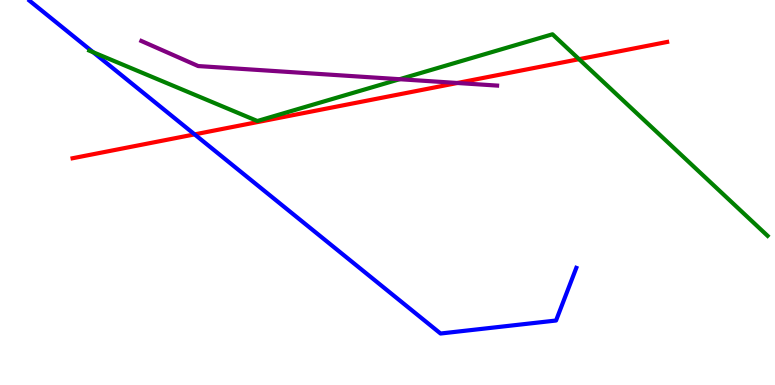[{'lines': ['blue', 'red'], 'intersections': [{'x': 2.51, 'y': 6.51}]}, {'lines': ['green', 'red'], 'intersections': [{'x': 7.47, 'y': 8.46}]}, {'lines': ['purple', 'red'], 'intersections': [{'x': 5.9, 'y': 7.84}]}, {'lines': ['blue', 'green'], 'intersections': [{'x': 1.2, 'y': 8.64}]}, {'lines': ['blue', 'purple'], 'intersections': []}, {'lines': ['green', 'purple'], 'intersections': [{'x': 5.16, 'y': 7.94}]}]